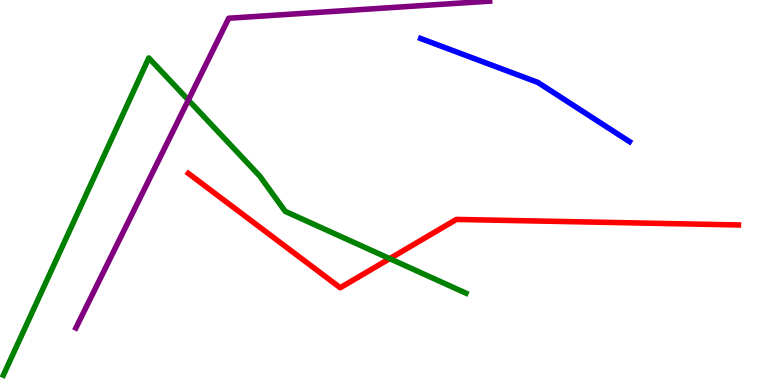[{'lines': ['blue', 'red'], 'intersections': []}, {'lines': ['green', 'red'], 'intersections': [{'x': 5.03, 'y': 3.28}]}, {'lines': ['purple', 'red'], 'intersections': []}, {'lines': ['blue', 'green'], 'intersections': []}, {'lines': ['blue', 'purple'], 'intersections': []}, {'lines': ['green', 'purple'], 'intersections': [{'x': 2.43, 'y': 7.4}]}]